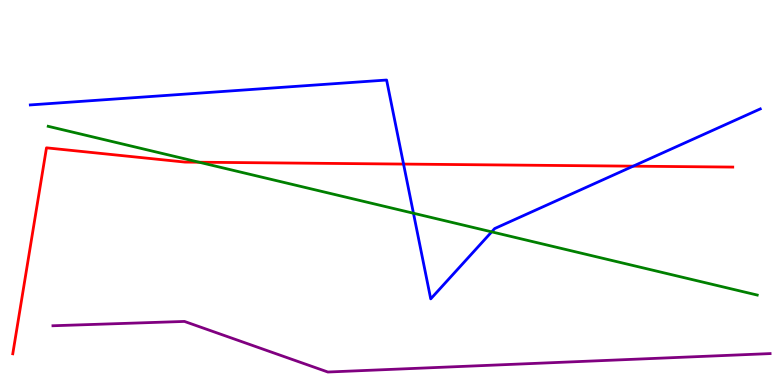[{'lines': ['blue', 'red'], 'intersections': [{'x': 5.21, 'y': 5.74}, {'x': 8.17, 'y': 5.68}]}, {'lines': ['green', 'red'], 'intersections': [{'x': 2.57, 'y': 5.79}]}, {'lines': ['purple', 'red'], 'intersections': []}, {'lines': ['blue', 'green'], 'intersections': [{'x': 5.33, 'y': 4.46}, {'x': 6.34, 'y': 3.98}]}, {'lines': ['blue', 'purple'], 'intersections': []}, {'lines': ['green', 'purple'], 'intersections': []}]